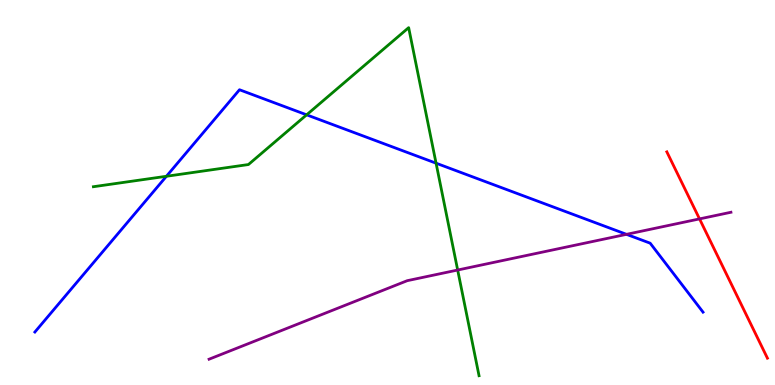[{'lines': ['blue', 'red'], 'intersections': []}, {'lines': ['green', 'red'], 'intersections': []}, {'lines': ['purple', 'red'], 'intersections': [{'x': 9.03, 'y': 4.31}]}, {'lines': ['blue', 'green'], 'intersections': [{'x': 2.15, 'y': 5.42}, {'x': 3.96, 'y': 7.02}, {'x': 5.63, 'y': 5.76}]}, {'lines': ['blue', 'purple'], 'intersections': [{'x': 8.08, 'y': 3.91}]}, {'lines': ['green', 'purple'], 'intersections': [{'x': 5.91, 'y': 2.99}]}]